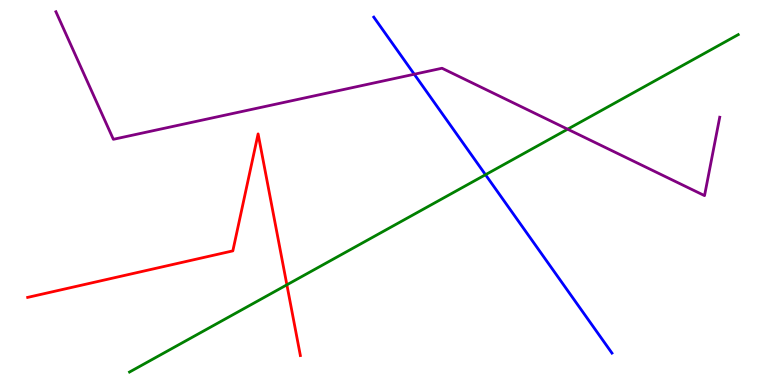[{'lines': ['blue', 'red'], 'intersections': []}, {'lines': ['green', 'red'], 'intersections': [{'x': 3.7, 'y': 2.6}]}, {'lines': ['purple', 'red'], 'intersections': []}, {'lines': ['blue', 'green'], 'intersections': [{'x': 6.26, 'y': 5.46}]}, {'lines': ['blue', 'purple'], 'intersections': [{'x': 5.35, 'y': 8.07}]}, {'lines': ['green', 'purple'], 'intersections': [{'x': 7.32, 'y': 6.64}]}]